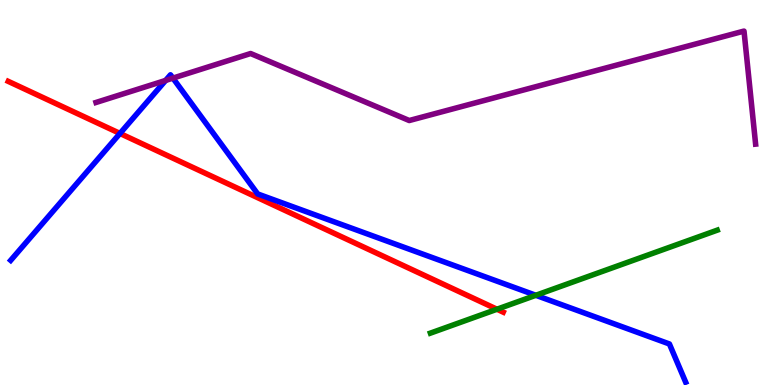[{'lines': ['blue', 'red'], 'intersections': [{'x': 1.55, 'y': 6.53}]}, {'lines': ['green', 'red'], 'intersections': [{'x': 6.41, 'y': 1.97}]}, {'lines': ['purple', 'red'], 'intersections': []}, {'lines': ['blue', 'green'], 'intersections': [{'x': 6.91, 'y': 2.33}]}, {'lines': ['blue', 'purple'], 'intersections': [{'x': 2.14, 'y': 7.91}, {'x': 2.23, 'y': 7.97}]}, {'lines': ['green', 'purple'], 'intersections': []}]